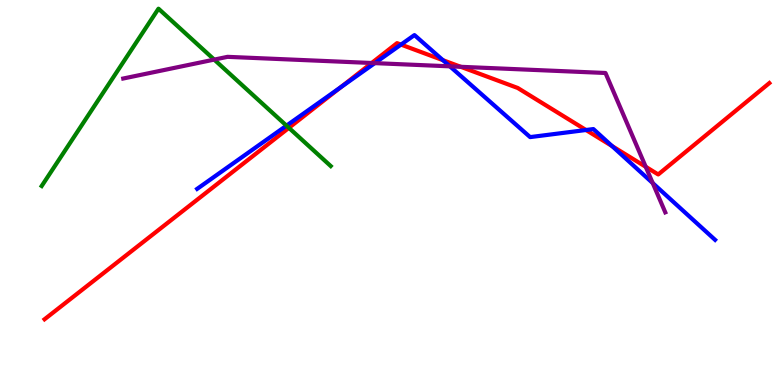[{'lines': ['blue', 'red'], 'intersections': [{'x': 4.4, 'y': 7.74}, {'x': 5.17, 'y': 8.84}, {'x': 5.71, 'y': 8.44}, {'x': 7.56, 'y': 6.62}, {'x': 7.9, 'y': 6.21}]}, {'lines': ['green', 'red'], 'intersections': [{'x': 3.73, 'y': 6.68}]}, {'lines': ['purple', 'red'], 'intersections': [{'x': 4.8, 'y': 8.36}, {'x': 5.95, 'y': 8.26}, {'x': 8.33, 'y': 5.67}]}, {'lines': ['blue', 'green'], 'intersections': [{'x': 3.7, 'y': 6.74}]}, {'lines': ['blue', 'purple'], 'intersections': [{'x': 4.84, 'y': 8.36}, {'x': 5.81, 'y': 8.28}, {'x': 8.42, 'y': 5.24}]}, {'lines': ['green', 'purple'], 'intersections': [{'x': 2.76, 'y': 8.45}]}]